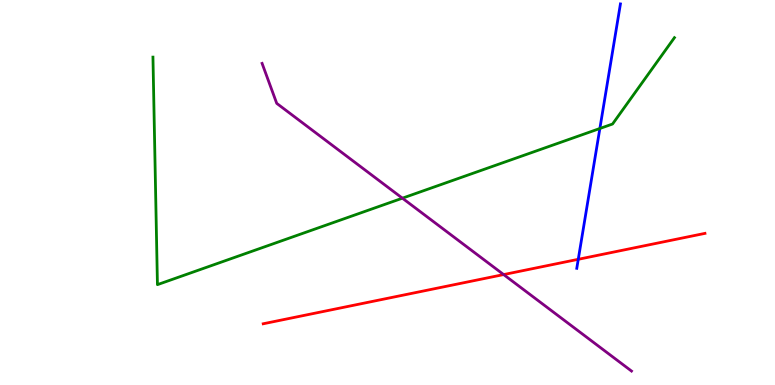[{'lines': ['blue', 'red'], 'intersections': [{'x': 7.46, 'y': 3.26}]}, {'lines': ['green', 'red'], 'intersections': []}, {'lines': ['purple', 'red'], 'intersections': [{'x': 6.5, 'y': 2.87}]}, {'lines': ['blue', 'green'], 'intersections': [{'x': 7.74, 'y': 6.66}]}, {'lines': ['blue', 'purple'], 'intersections': []}, {'lines': ['green', 'purple'], 'intersections': [{'x': 5.19, 'y': 4.85}]}]